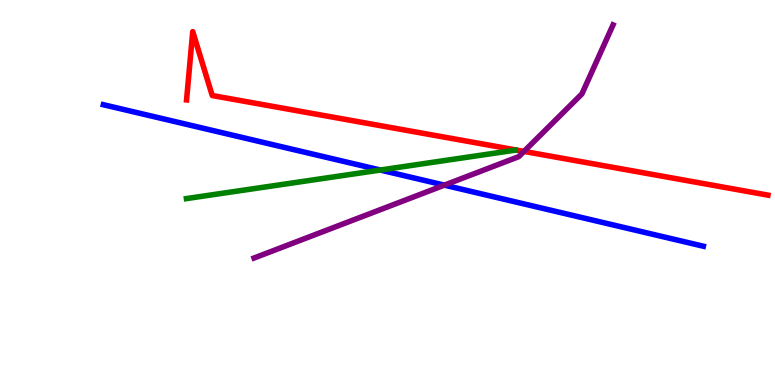[{'lines': ['blue', 'red'], 'intersections': []}, {'lines': ['green', 'red'], 'intersections': []}, {'lines': ['purple', 'red'], 'intersections': [{'x': 6.76, 'y': 6.07}]}, {'lines': ['blue', 'green'], 'intersections': [{'x': 4.91, 'y': 5.58}]}, {'lines': ['blue', 'purple'], 'intersections': [{'x': 5.73, 'y': 5.19}]}, {'lines': ['green', 'purple'], 'intersections': []}]